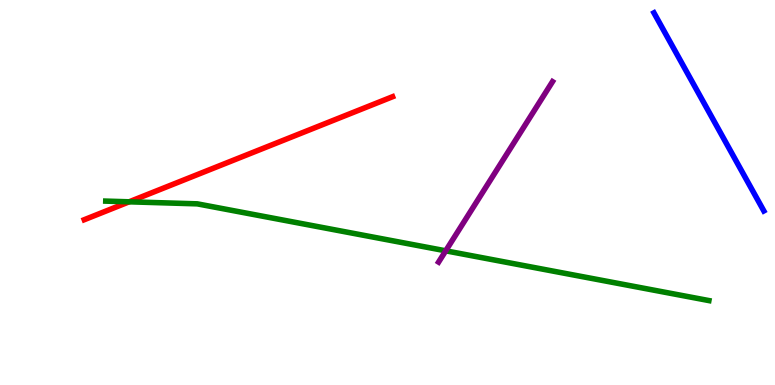[{'lines': ['blue', 'red'], 'intersections': []}, {'lines': ['green', 'red'], 'intersections': [{'x': 1.67, 'y': 4.76}]}, {'lines': ['purple', 'red'], 'intersections': []}, {'lines': ['blue', 'green'], 'intersections': []}, {'lines': ['blue', 'purple'], 'intersections': []}, {'lines': ['green', 'purple'], 'intersections': [{'x': 5.75, 'y': 3.49}]}]